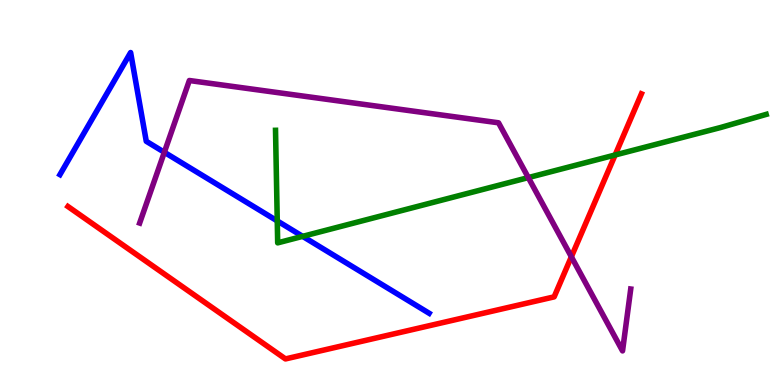[{'lines': ['blue', 'red'], 'intersections': []}, {'lines': ['green', 'red'], 'intersections': [{'x': 7.94, 'y': 5.97}]}, {'lines': ['purple', 'red'], 'intersections': [{'x': 7.37, 'y': 3.33}]}, {'lines': ['blue', 'green'], 'intersections': [{'x': 3.58, 'y': 4.26}, {'x': 3.91, 'y': 3.86}]}, {'lines': ['blue', 'purple'], 'intersections': [{'x': 2.12, 'y': 6.04}]}, {'lines': ['green', 'purple'], 'intersections': [{'x': 6.82, 'y': 5.39}]}]